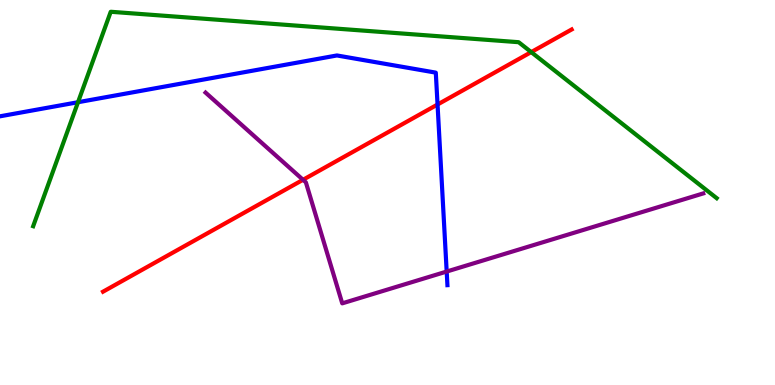[{'lines': ['blue', 'red'], 'intersections': [{'x': 5.65, 'y': 7.29}]}, {'lines': ['green', 'red'], 'intersections': [{'x': 6.85, 'y': 8.65}]}, {'lines': ['purple', 'red'], 'intersections': [{'x': 3.91, 'y': 5.33}]}, {'lines': ['blue', 'green'], 'intersections': [{'x': 1.01, 'y': 7.34}]}, {'lines': ['blue', 'purple'], 'intersections': [{'x': 5.76, 'y': 2.95}]}, {'lines': ['green', 'purple'], 'intersections': []}]